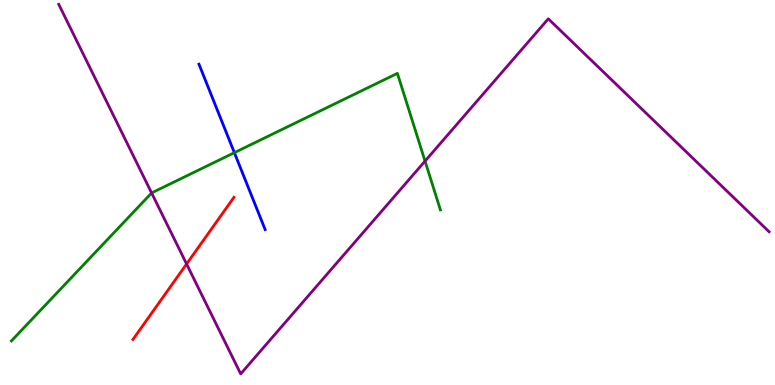[{'lines': ['blue', 'red'], 'intersections': []}, {'lines': ['green', 'red'], 'intersections': []}, {'lines': ['purple', 'red'], 'intersections': [{'x': 2.41, 'y': 3.14}]}, {'lines': ['blue', 'green'], 'intersections': [{'x': 3.02, 'y': 6.03}]}, {'lines': ['blue', 'purple'], 'intersections': []}, {'lines': ['green', 'purple'], 'intersections': [{'x': 1.96, 'y': 4.99}, {'x': 5.48, 'y': 5.82}]}]